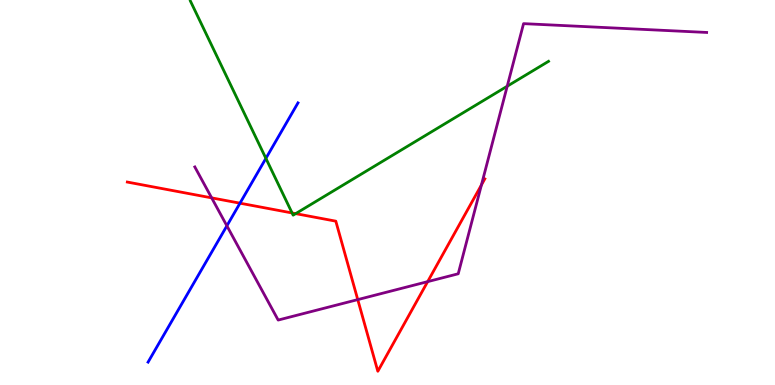[{'lines': ['blue', 'red'], 'intersections': [{'x': 3.1, 'y': 4.72}]}, {'lines': ['green', 'red'], 'intersections': [{'x': 3.77, 'y': 4.47}, {'x': 3.81, 'y': 4.45}]}, {'lines': ['purple', 'red'], 'intersections': [{'x': 2.73, 'y': 4.86}, {'x': 4.62, 'y': 2.22}, {'x': 5.52, 'y': 2.68}, {'x': 6.21, 'y': 5.2}]}, {'lines': ['blue', 'green'], 'intersections': [{'x': 3.43, 'y': 5.89}]}, {'lines': ['blue', 'purple'], 'intersections': [{'x': 2.93, 'y': 4.13}]}, {'lines': ['green', 'purple'], 'intersections': [{'x': 6.54, 'y': 7.76}]}]